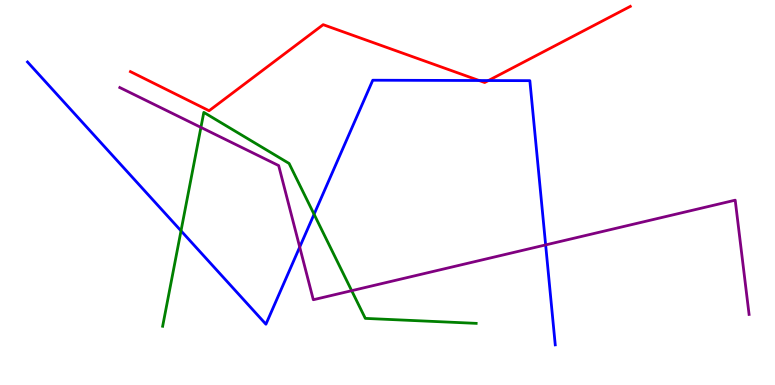[{'lines': ['blue', 'red'], 'intersections': [{'x': 6.18, 'y': 7.91}, {'x': 6.3, 'y': 7.91}]}, {'lines': ['green', 'red'], 'intersections': []}, {'lines': ['purple', 'red'], 'intersections': []}, {'lines': ['blue', 'green'], 'intersections': [{'x': 2.34, 'y': 4.0}, {'x': 4.05, 'y': 4.43}]}, {'lines': ['blue', 'purple'], 'intersections': [{'x': 3.87, 'y': 3.58}, {'x': 7.04, 'y': 3.64}]}, {'lines': ['green', 'purple'], 'intersections': [{'x': 2.59, 'y': 6.69}, {'x': 4.54, 'y': 2.45}]}]